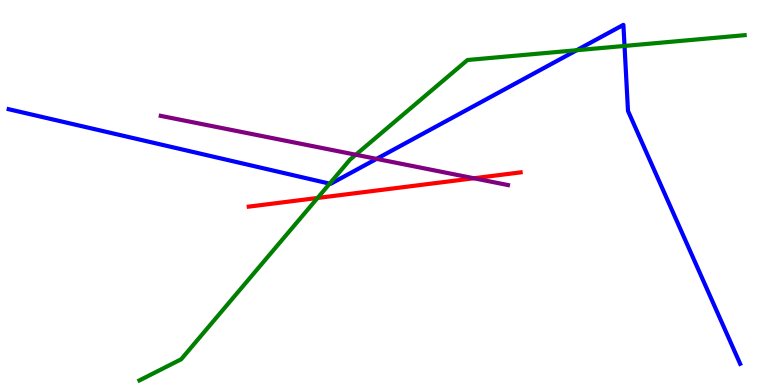[{'lines': ['blue', 'red'], 'intersections': []}, {'lines': ['green', 'red'], 'intersections': [{'x': 4.1, 'y': 4.86}]}, {'lines': ['purple', 'red'], 'intersections': [{'x': 6.11, 'y': 5.37}]}, {'lines': ['blue', 'green'], 'intersections': [{'x': 4.25, 'y': 5.23}, {'x': 7.44, 'y': 8.7}, {'x': 8.06, 'y': 8.81}]}, {'lines': ['blue', 'purple'], 'intersections': [{'x': 4.86, 'y': 5.87}]}, {'lines': ['green', 'purple'], 'intersections': [{'x': 4.59, 'y': 5.98}]}]